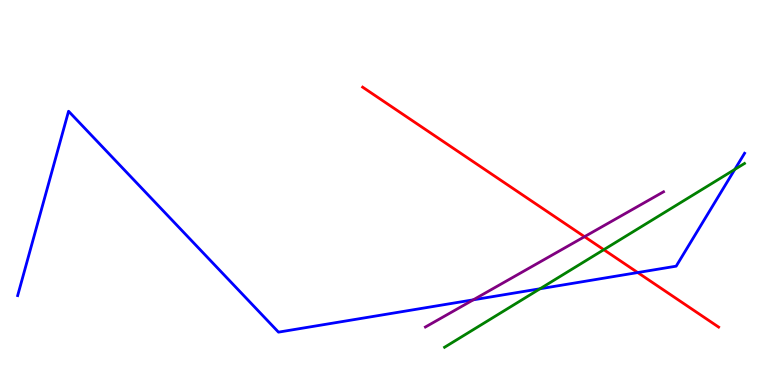[{'lines': ['blue', 'red'], 'intersections': [{'x': 8.23, 'y': 2.92}]}, {'lines': ['green', 'red'], 'intersections': [{'x': 7.79, 'y': 3.51}]}, {'lines': ['purple', 'red'], 'intersections': [{'x': 7.54, 'y': 3.85}]}, {'lines': ['blue', 'green'], 'intersections': [{'x': 6.97, 'y': 2.5}, {'x': 9.48, 'y': 5.6}]}, {'lines': ['blue', 'purple'], 'intersections': [{'x': 6.11, 'y': 2.21}]}, {'lines': ['green', 'purple'], 'intersections': []}]